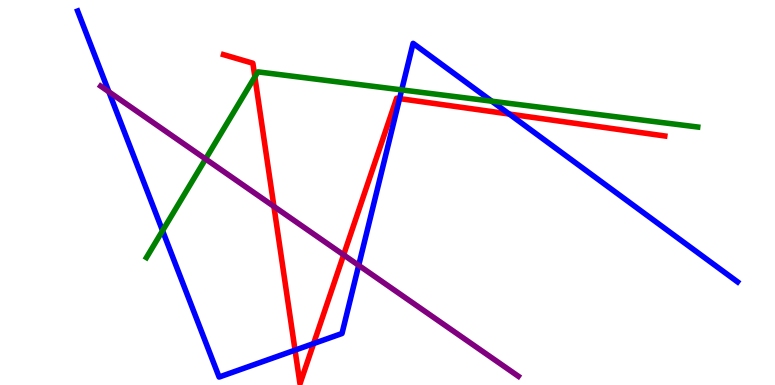[{'lines': ['blue', 'red'], 'intersections': [{'x': 3.81, 'y': 0.905}, {'x': 4.05, 'y': 1.08}, {'x': 5.16, 'y': 7.44}, {'x': 6.57, 'y': 7.04}]}, {'lines': ['green', 'red'], 'intersections': [{'x': 3.29, 'y': 8.0}]}, {'lines': ['purple', 'red'], 'intersections': [{'x': 3.53, 'y': 4.64}, {'x': 4.43, 'y': 3.38}]}, {'lines': ['blue', 'green'], 'intersections': [{'x': 2.1, 'y': 4.01}, {'x': 5.18, 'y': 7.67}, {'x': 6.35, 'y': 7.37}]}, {'lines': ['blue', 'purple'], 'intersections': [{'x': 1.4, 'y': 7.62}, {'x': 4.63, 'y': 3.11}]}, {'lines': ['green', 'purple'], 'intersections': [{'x': 2.65, 'y': 5.87}]}]